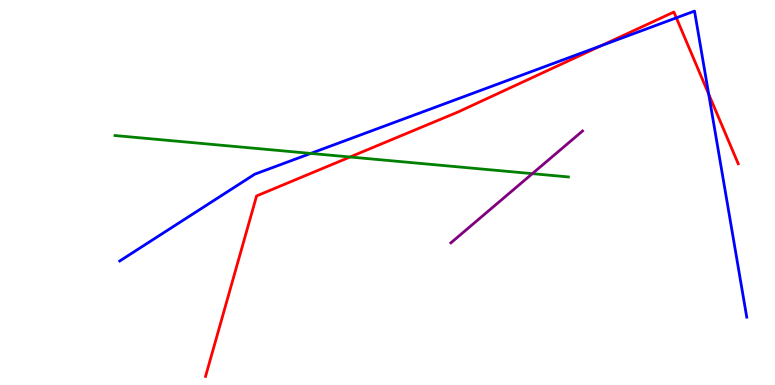[{'lines': ['blue', 'red'], 'intersections': [{'x': 7.76, 'y': 8.81}, {'x': 8.73, 'y': 9.54}, {'x': 9.14, 'y': 7.56}]}, {'lines': ['green', 'red'], 'intersections': [{'x': 4.52, 'y': 5.92}]}, {'lines': ['purple', 'red'], 'intersections': []}, {'lines': ['blue', 'green'], 'intersections': [{'x': 4.01, 'y': 6.02}]}, {'lines': ['blue', 'purple'], 'intersections': []}, {'lines': ['green', 'purple'], 'intersections': [{'x': 6.87, 'y': 5.49}]}]